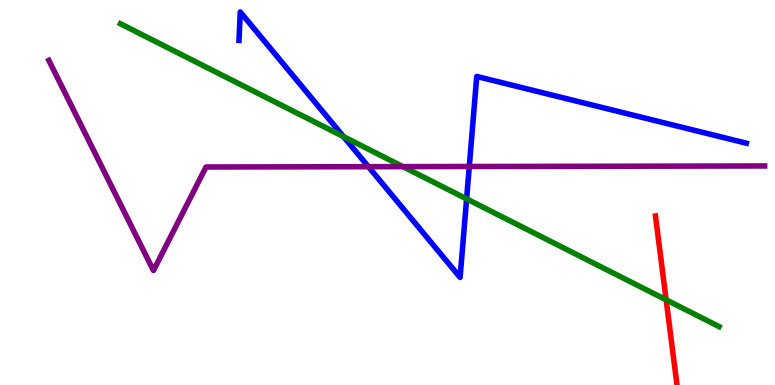[{'lines': ['blue', 'red'], 'intersections': []}, {'lines': ['green', 'red'], 'intersections': [{'x': 8.6, 'y': 2.21}]}, {'lines': ['purple', 'red'], 'intersections': []}, {'lines': ['blue', 'green'], 'intersections': [{'x': 4.43, 'y': 6.45}, {'x': 6.02, 'y': 4.83}]}, {'lines': ['blue', 'purple'], 'intersections': [{'x': 4.75, 'y': 5.67}, {'x': 6.06, 'y': 5.68}]}, {'lines': ['green', 'purple'], 'intersections': [{'x': 5.2, 'y': 5.67}]}]